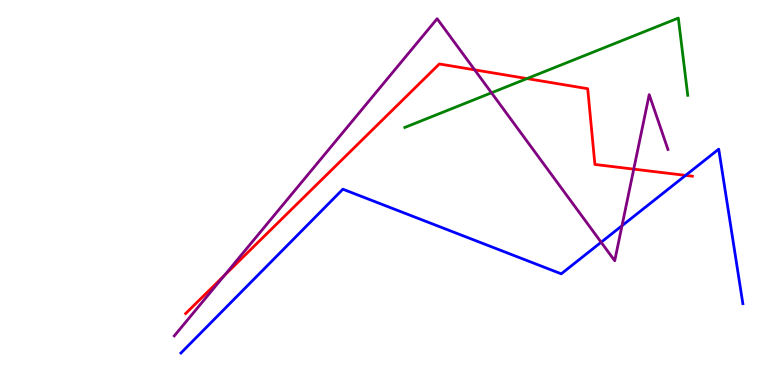[{'lines': ['blue', 'red'], 'intersections': [{'x': 8.85, 'y': 5.44}]}, {'lines': ['green', 'red'], 'intersections': [{'x': 6.8, 'y': 7.96}]}, {'lines': ['purple', 'red'], 'intersections': [{'x': 2.9, 'y': 2.85}, {'x': 6.12, 'y': 8.19}, {'x': 8.18, 'y': 5.61}]}, {'lines': ['blue', 'green'], 'intersections': []}, {'lines': ['blue', 'purple'], 'intersections': [{'x': 7.76, 'y': 3.71}, {'x': 8.03, 'y': 4.14}]}, {'lines': ['green', 'purple'], 'intersections': [{'x': 6.34, 'y': 7.59}]}]